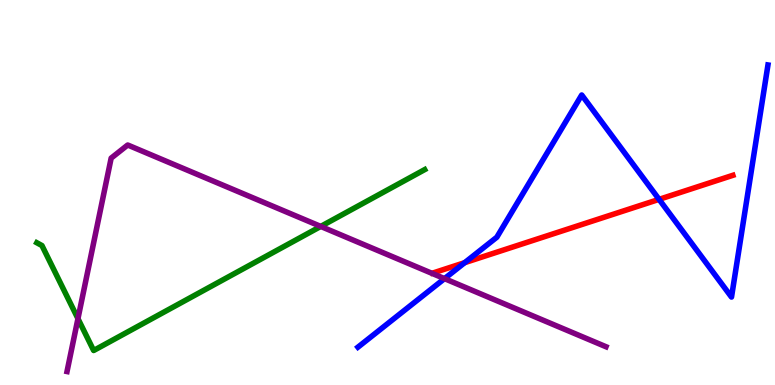[{'lines': ['blue', 'red'], 'intersections': [{'x': 6.0, 'y': 3.18}, {'x': 8.5, 'y': 4.82}]}, {'lines': ['green', 'red'], 'intersections': []}, {'lines': ['purple', 'red'], 'intersections': []}, {'lines': ['blue', 'green'], 'intersections': []}, {'lines': ['blue', 'purple'], 'intersections': [{'x': 5.74, 'y': 2.76}]}, {'lines': ['green', 'purple'], 'intersections': [{'x': 1.01, 'y': 1.72}, {'x': 4.14, 'y': 4.12}]}]